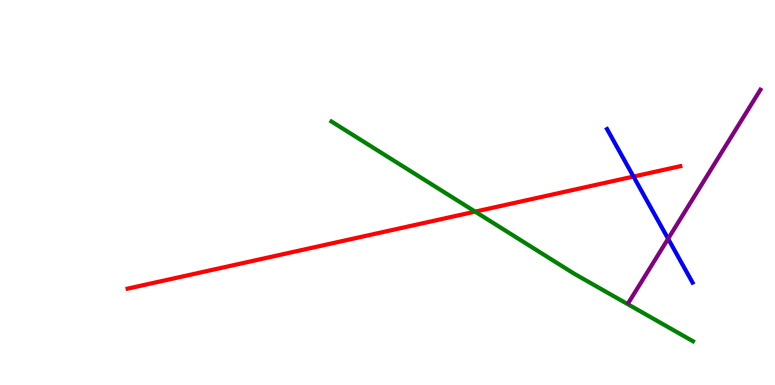[{'lines': ['blue', 'red'], 'intersections': [{'x': 8.17, 'y': 5.41}]}, {'lines': ['green', 'red'], 'intersections': [{'x': 6.13, 'y': 4.5}]}, {'lines': ['purple', 'red'], 'intersections': []}, {'lines': ['blue', 'green'], 'intersections': []}, {'lines': ['blue', 'purple'], 'intersections': [{'x': 8.62, 'y': 3.8}]}, {'lines': ['green', 'purple'], 'intersections': []}]